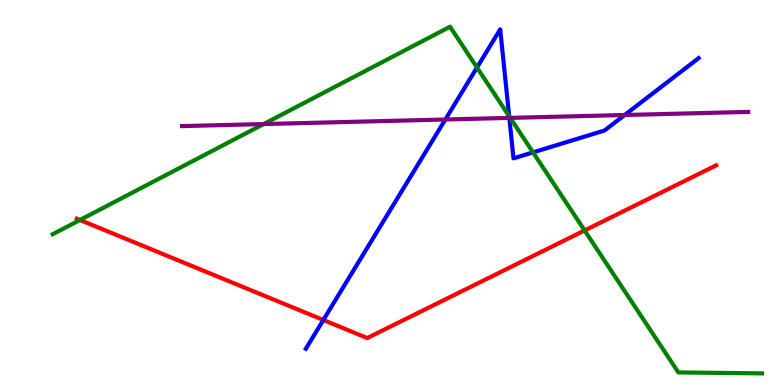[{'lines': ['blue', 'red'], 'intersections': [{'x': 4.17, 'y': 1.69}]}, {'lines': ['green', 'red'], 'intersections': [{'x': 1.03, 'y': 4.29}, {'x': 7.54, 'y': 4.01}]}, {'lines': ['purple', 'red'], 'intersections': []}, {'lines': ['blue', 'green'], 'intersections': [{'x': 6.15, 'y': 8.25}, {'x': 6.57, 'y': 6.98}, {'x': 6.88, 'y': 6.04}]}, {'lines': ['blue', 'purple'], 'intersections': [{'x': 5.75, 'y': 6.9}, {'x': 6.57, 'y': 6.94}, {'x': 8.06, 'y': 7.01}]}, {'lines': ['green', 'purple'], 'intersections': [{'x': 3.4, 'y': 6.78}, {'x': 6.58, 'y': 6.94}]}]